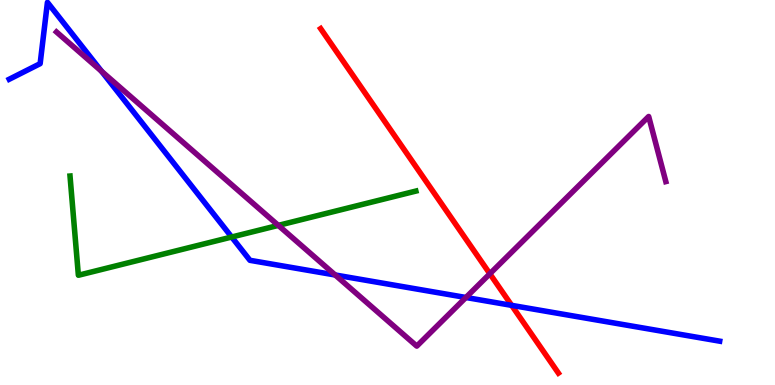[{'lines': ['blue', 'red'], 'intersections': [{'x': 6.6, 'y': 2.07}]}, {'lines': ['green', 'red'], 'intersections': []}, {'lines': ['purple', 'red'], 'intersections': [{'x': 6.32, 'y': 2.89}]}, {'lines': ['blue', 'green'], 'intersections': [{'x': 2.99, 'y': 3.84}]}, {'lines': ['blue', 'purple'], 'intersections': [{'x': 1.31, 'y': 8.15}, {'x': 4.33, 'y': 2.86}, {'x': 6.01, 'y': 2.27}]}, {'lines': ['green', 'purple'], 'intersections': [{'x': 3.59, 'y': 4.15}]}]